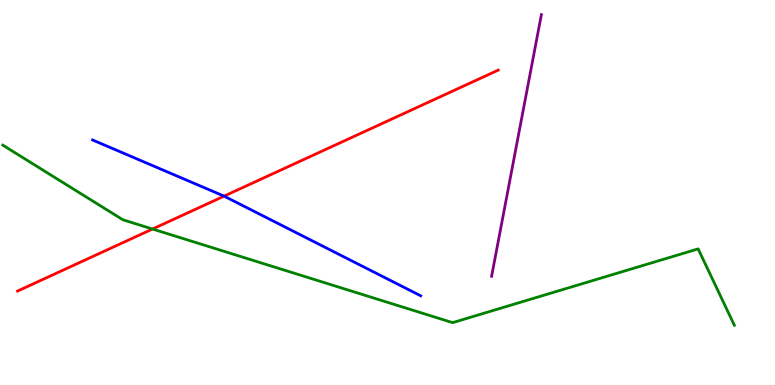[{'lines': ['blue', 'red'], 'intersections': [{'x': 2.89, 'y': 4.91}]}, {'lines': ['green', 'red'], 'intersections': [{'x': 1.97, 'y': 4.05}]}, {'lines': ['purple', 'red'], 'intersections': []}, {'lines': ['blue', 'green'], 'intersections': []}, {'lines': ['blue', 'purple'], 'intersections': []}, {'lines': ['green', 'purple'], 'intersections': []}]